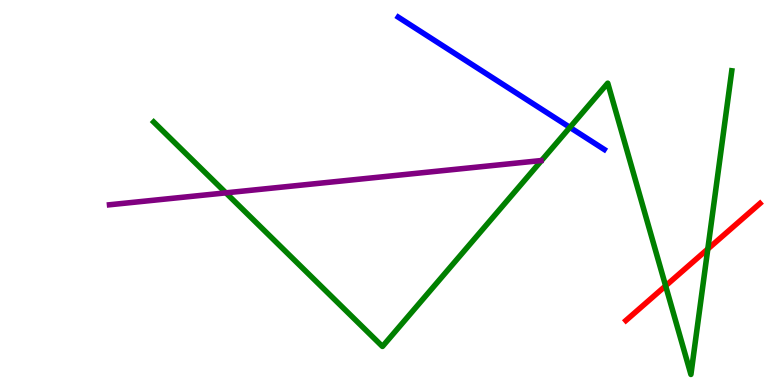[{'lines': ['blue', 'red'], 'intersections': []}, {'lines': ['green', 'red'], 'intersections': [{'x': 8.59, 'y': 2.58}, {'x': 9.13, 'y': 3.53}]}, {'lines': ['purple', 'red'], 'intersections': []}, {'lines': ['blue', 'green'], 'intersections': [{'x': 7.35, 'y': 6.69}]}, {'lines': ['blue', 'purple'], 'intersections': []}, {'lines': ['green', 'purple'], 'intersections': [{'x': 2.91, 'y': 4.99}]}]